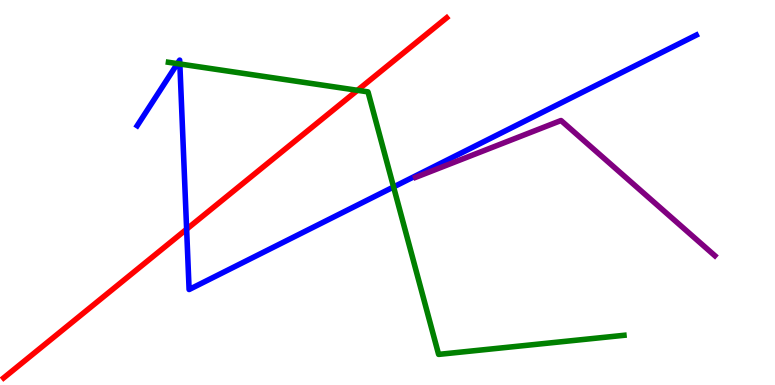[{'lines': ['blue', 'red'], 'intersections': [{'x': 2.41, 'y': 4.05}]}, {'lines': ['green', 'red'], 'intersections': [{'x': 4.61, 'y': 7.65}]}, {'lines': ['purple', 'red'], 'intersections': []}, {'lines': ['blue', 'green'], 'intersections': [{'x': 2.29, 'y': 8.35}, {'x': 2.32, 'y': 8.34}, {'x': 5.08, 'y': 5.14}]}, {'lines': ['blue', 'purple'], 'intersections': []}, {'lines': ['green', 'purple'], 'intersections': []}]